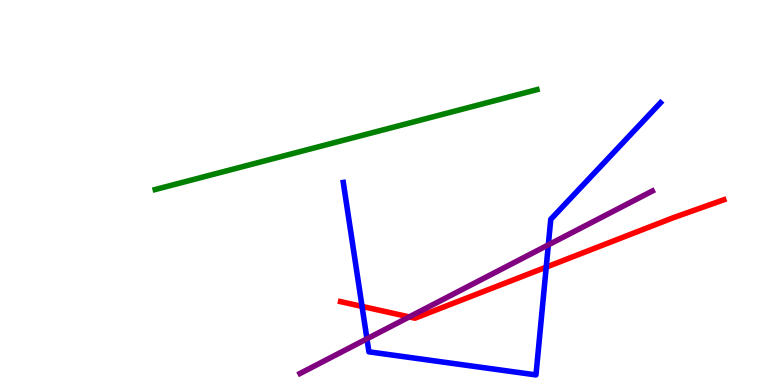[{'lines': ['blue', 'red'], 'intersections': [{'x': 4.67, 'y': 2.04}, {'x': 7.05, 'y': 3.06}]}, {'lines': ['green', 'red'], 'intersections': []}, {'lines': ['purple', 'red'], 'intersections': [{'x': 5.28, 'y': 1.77}]}, {'lines': ['blue', 'green'], 'intersections': []}, {'lines': ['blue', 'purple'], 'intersections': [{'x': 4.73, 'y': 1.2}, {'x': 7.08, 'y': 3.64}]}, {'lines': ['green', 'purple'], 'intersections': []}]